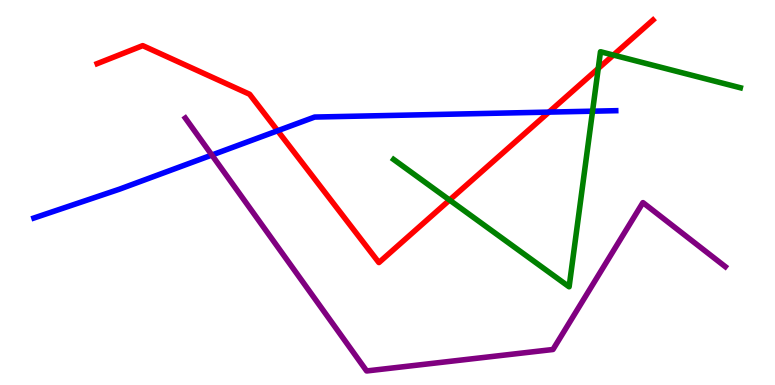[{'lines': ['blue', 'red'], 'intersections': [{'x': 3.58, 'y': 6.6}, {'x': 7.08, 'y': 7.09}]}, {'lines': ['green', 'red'], 'intersections': [{'x': 5.8, 'y': 4.8}, {'x': 7.72, 'y': 8.22}, {'x': 7.91, 'y': 8.57}]}, {'lines': ['purple', 'red'], 'intersections': []}, {'lines': ['blue', 'green'], 'intersections': [{'x': 7.65, 'y': 7.11}]}, {'lines': ['blue', 'purple'], 'intersections': [{'x': 2.73, 'y': 5.97}]}, {'lines': ['green', 'purple'], 'intersections': []}]